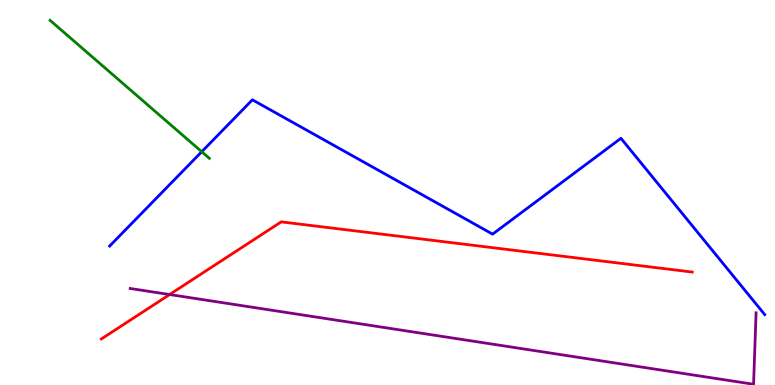[{'lines': ['blue', 'red'], 'intersections': []}, {'lines': ['green', 'red'], 'intersections': []}, {'lines': ['purple', 'red'], 'intersections': [{'x': 2.19, 'y': 2.35}]}, {'lines': ['blue', 'green'], 'intersections': [{'x': 2.6, 'y': 6.06}]}, {'lines': ['blue', 'purple'], 'intersections': []}, {'lines': ['green', 'purple'], 'intersections': []}]